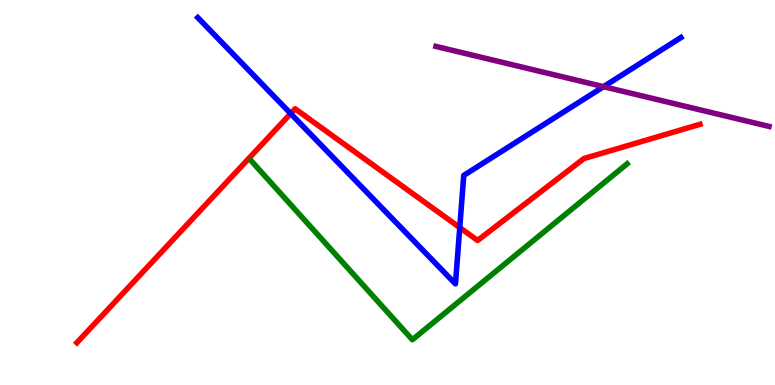[{'lines': ['blue', 'red'], 'intersections': [{'x': 3.75, 'y': 7.05}, {'x': 5.93, 'y': 4.09}]}, {'lines': ['green', 'red'], 'intersections': []}, {'lines': ['purple', 'red'], 'intersections': []}, {'lines': ['blue', 'green'], 'intersections': []}, {'lines': ['blue', 'purple'], 'intersections': [{'x': 7.79, 'y': 7.75}]}, {'lines': ['green', 'purple'], 'intersections': []}]